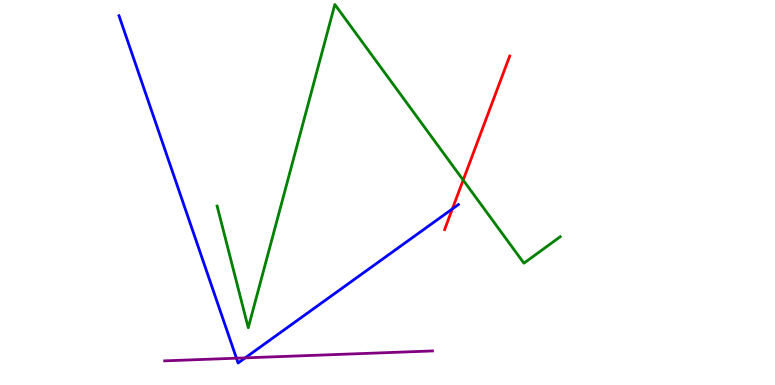[{'lines': ['blue', 'red'], 'intersections': [{'x': 5.84, 'y': 4.57}]}, {'lines': ['green', 'red'], 'intersections': [{'x': 5.98, 'y': 5.32}]}, {'lines': ['purple', 'red'], 'intersections': []}, {'lines': ['blue', 'green'], 'intersections': []}, {'lines': ['blue', 'purple'], 'intersections': [{'x': 3.05, 'y': 0.696}, {'x': 3.16, 'y': 0.705}]}, {'lines': ['green', 'purple'], 'intersections': []}]